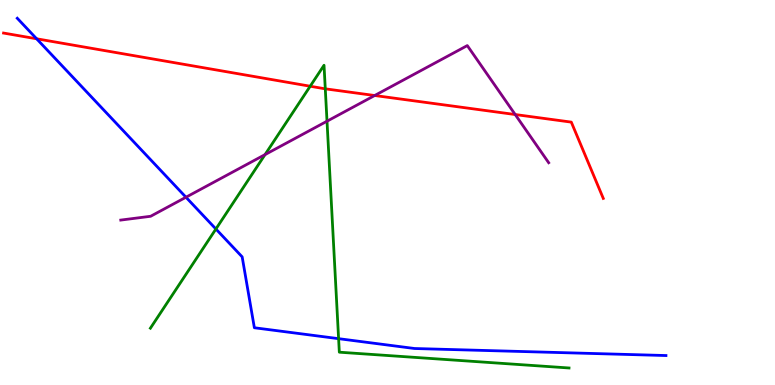[{'lines': ['blue', 'red'], 'intersections': [{'x': 0.473, 'y': 8.99}]}, {'lines': ['green', 'red'], 'intersections': [{'x': 4.0, 'y': 7.76}, {'x': 4.2, 'y': 7.69}]}, {'lines': ['purple', 'red'], 'intersections': [{'x': 4.83, 'y': 7.52}, {'x': 6.65, 'y': 7.03}]}, {'lines': ['blue', 'green'], 'intersections': [{'x': 2.79, 'y': 4.05}, {'x': 4.37, 'y': 1.2}]}, {'lines': ['blue', 'purple'], 'intersections': [{'x': 2.4, 'y': 4.88}]}, {'lines': ['green', 'purple'], 'intersections': [{'x': 3.42, 'y': 5.98}, {'x': 4.22, 'y': 6.85}]}]